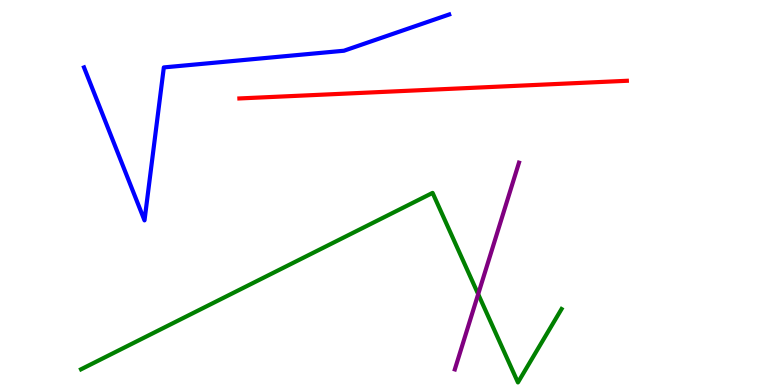[{'lines': ['blue', 'red'], 'intersections': []}, {'lines': ['green', 'red'], 'intersections': []}, {'lines': ['purple', 'red'], 'intersections': []}, {'lines': ['blue', 'green'], 'intersections': []}, {'lines': ['blue', 'purple'], 'intersections': []}, {'lines': ['green', 'purple'], 'intersections': [{'x': 6.17, 'y': 2.36}]}]